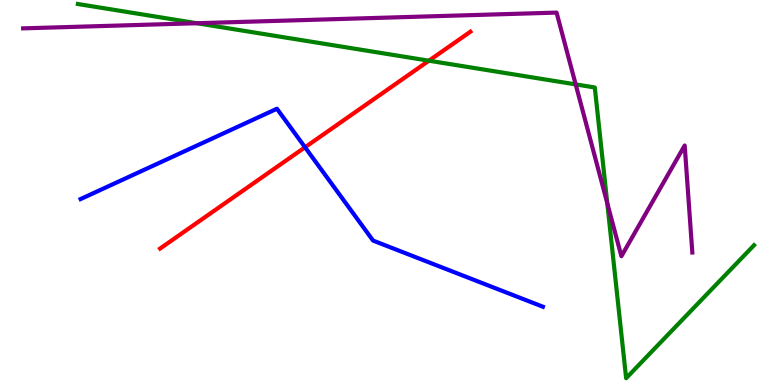[{'lines': ['blue', 'red'], 'intersections': [{'x': 3.94, 'y': 6.17}]}, {'lines': ['green', 'red'], 'intersections': [{'x': 5.53, 'y': 8.42}]}, {'lines': ['purple', 'red'], 'intersections': []}, {'lines': ['blue', 'green'], 'intersections': []}, {'lines': ['blue', 'purple'], 'intersections': []}, {'lines': ['green', 'purple'], 'intersections': [{'x': 2.54, 'y': 9.4}, {'x': 7.43, 'y': 7.81}, {'x': 7.84, 'y': 4.72}]}]